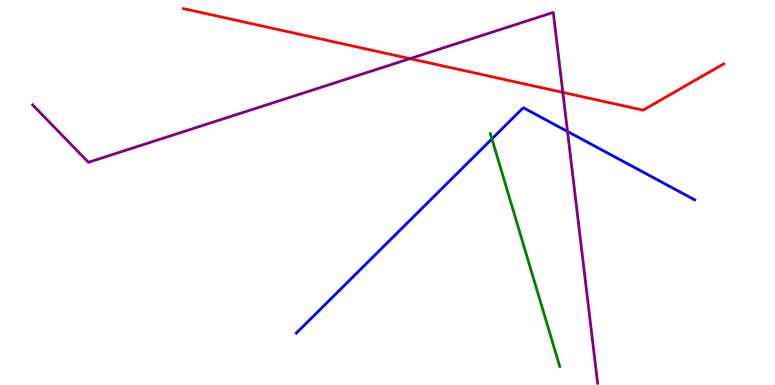[{'lines': ['blue', 'red'], 'intersections': []}, {'lines': ['green', 'red'], 'intersections': []}, {'lines': ['purple', 'red'], 'intersections': [{'x': 5.29, 'y': 8.48}, {'x': 7.26, 'y': 7.6}]}, {'lines': ['blue', 'green'], 'intersections': [{'x': 6.35, 'y': 6.39}]}, {'lines': ['blue', 'purple'], 'intersections': [{'x': 7.32, 'y': 6.58}]}, {'lines': ['green', 'purple'], 'intersections': []}]